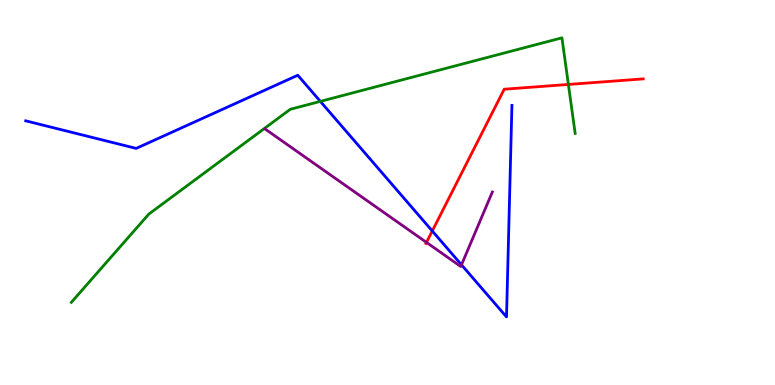[{'lines': ['blue', 'red'], 'intersections': [{'x': 5.58, 'y': 4.0}]}, {'lines': ['green', 'red'], 'intersections': [{'x': 7.33, 'y': 7.81}]}, {'lines': ['purple', 'red'], 'intersections': [{'x': 5.5, 'y': 3.7}]}, {'lines': ['blue', 'green'], 'intersections': [{'x': 4.13, 'y': 7.37}]}, {'lines': ['blue', 'purple'], 'intersections': [{'x': 5.95, 'y': 3.12}]}, {'lines': ['green', 'purple'], 'intersections': []}]